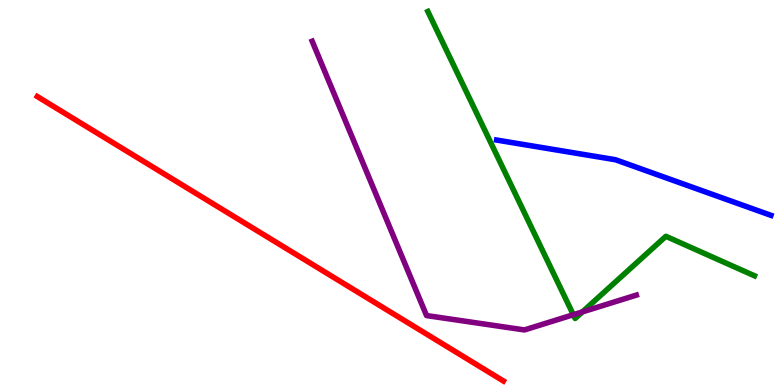[{'lines': ['blue', 'red'], 'intersections': []}, {'lines': ['green', 'red'], 'intersections': []}, {'lines': ['purple', 'red'], 'intersections': []}, {'lines': ['blue', 'green'], 'intersections': []}, {'lines': ['blue', 'purple'], 'intersections': []}, {'lines': ['green', 'purple'], 'intersections': [{'x': 7.4, 'y': 1.83}, {'x': 7.51, 'y': 1.9}]}]